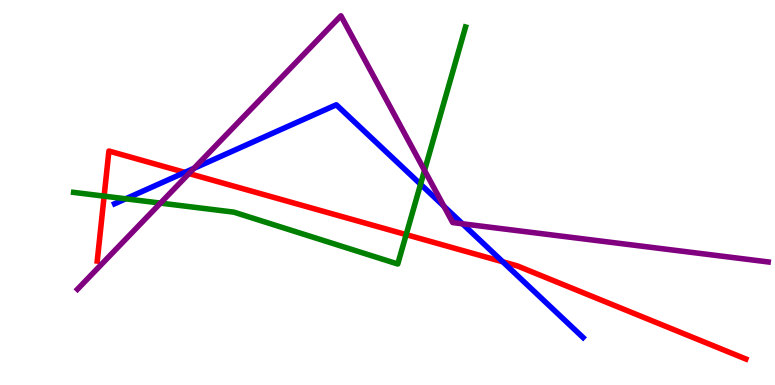[{'lines': ['blue', 'red'], 'intersections': [{'x': 2.39, 'y': 5.52}, {'x': 6.49, 'y': 3.2}]}, {'lines': ['green', 'red'], 'intersections': [{'x': 1.34, 'y': 4.91}, {'x': 5.24, 'y': 3.91}]}, {'lines': ['purple', 'red'], 'intersections': [{'x': 2.44, 'y': 5.49}]}, {'lines': ['blue', 'green'], 'intersections': [{'x': 1.62, 'y': 4.84}, {'x': 5.43, 'y': 5.21}]}, {'lines': ['blue', 'purple'], 'intersections': [{'x': 2.5, 'y': 5.63}, {'x': 5.73, 'y': 4.64}, {'x': 5.97, 'y': 4.19}]}, {'lines': ['green', 'purple'], 'intersections': [{'x': 2.07, 'y': 4.72}, {'x': 5.48, 'y': 5.57}]}]